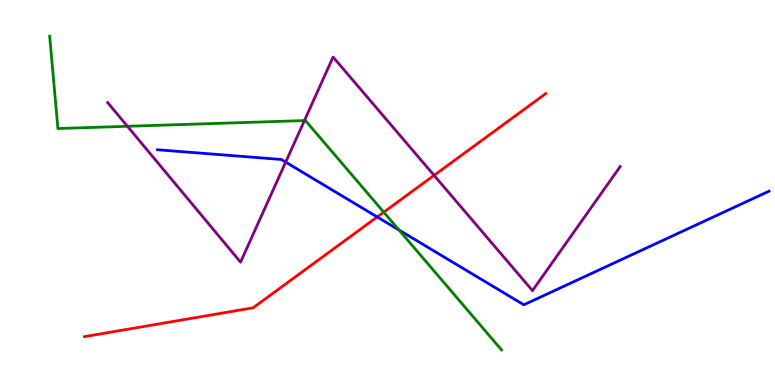[{'lines': ['blue', 'red'], 'intersections': [{'x': 4.87, 'y': 4.36}]}, {'lines': ['green', 'red'], 'intersections': [{'x': 4.95, 'y': 4.49}]}, {'lines': ['purple', 'red'], 'intersections': [{'x': 5.6, 'y': 5.45}]}, {'lines': ['blue', 'green'], 'intersections': [{'x': 5.15, 'y': 4.03}]}, {'lines': ['blue', 'purple'], 'intersections': [{'x': 3.69, 'y': 5.79}]}, {'lines': ['green', 'purple'], 'intersections': [{'x': 1.64, 'y': 6.72}, {'x': 3.93, 'y': 6.87}]}]